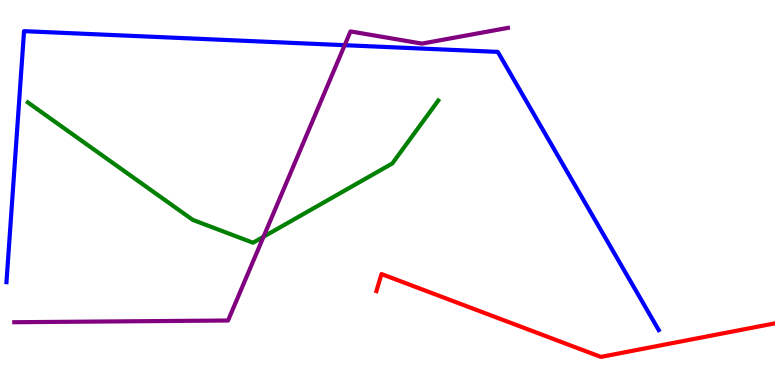[{'lines': ['blue', 'red'], 'intersections': []}, {'lines': ['green', 'red'], 'intersections': []}, {'lines': ['purple', 'red'], 'intersections': []}, {'lines': ['blue', 'green'], 'intersections': []}, {'lines': ['blue', 'purple'], 'intersections': [{'x': 4.45, 'y': 8.83}]}, {'lines': ['green', 'purple'], 'intersections': [{'x': 3.4, 'y': 3.85}]}]